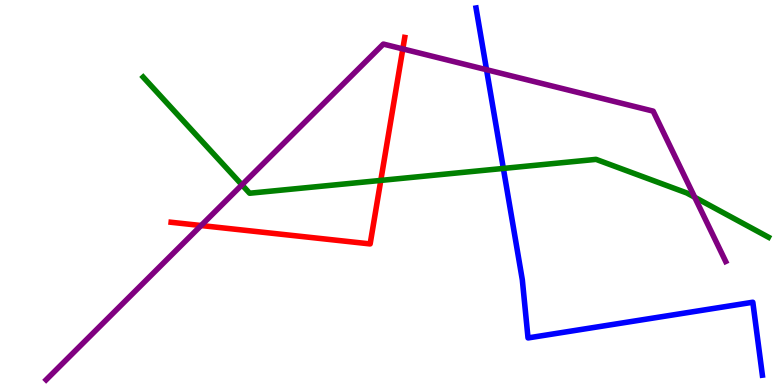[{'lines': ['blue', 'red'], 'intersections': []}, {'lines': ['green', 'red'], 'intersections': [{'x': 4.91, 'y': 5.31}]}, {'lines': ['purple', 'red'], 'intersections': [{'x': 2.59, 'y': 4.14}, {'x': 5.2, 'y': 8.73}]}, {'lines': ['blue', 'green'], 'intersections': [{'x': 6.49, 'y': 5.63}]}, {'lines': ['blue', 'purple'], 'intersections': [{'x': 6.28, 'y': 8.19}]}, {'lines': ['green', 'purple'], 'intersections': [{'x': 3.12, 'y': 5.2}, {'x': 8.96, 'y': 4.88}]}]